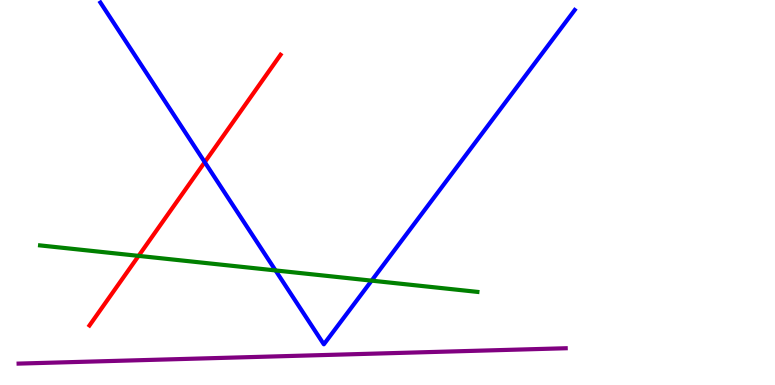[{'lines': ['blue', 'red'], 'intersections': [{'x': 2.64, 'y': 5.79}]}, {'lines': ['green', 'red'], 'intersections': [{'x': 1.79, 'y': 3.35}]}, {'lines': ['purple', 'red'], 'intersections': []}, {'lines': ['blue', 'green'], 'intersections': [{'x': 3.56, 'y': 2.98}, {'x': 4.8, 'y': 2.71}]}, {'lines': ['blue', 'purple'], 'intersections': []}, {'lines': ['green', 'purple'], 'intersections': []}]